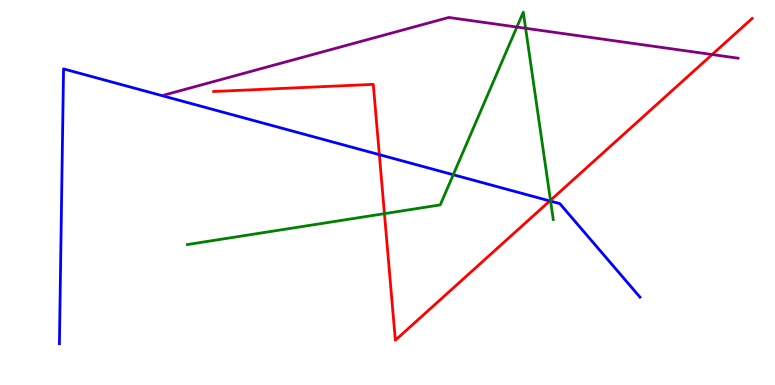[{'lines': ['blue', 'red'], 'intersections': [{'x': 4.89, 'y': 5.98}, {'x': 7.09, 'y': 4.78}]}, {'lines': ['green', 'red'], 'intersections': [{'x': 4.96, 'y': 4.45}, {'x': 7.1, 'y': 4.8}]}, {'lines': ['purple', 'red'], 'intersections': [{'x': 9.19, 'y': 8.58}]}, {'lines': ['blue', 'green'], 'intersections': [{'x': 5.85, 'y': 5.46}, {'x': 7.1, 'y': 4.78}]}, {'lines': ['blue', 'purple'], 'intersections': []}, {'lines': ['green', 'purple'], 'intersections': [{'x': 6.67, 'y': 9.3}, {'x': 6.78, 'y': 9.27}]}]